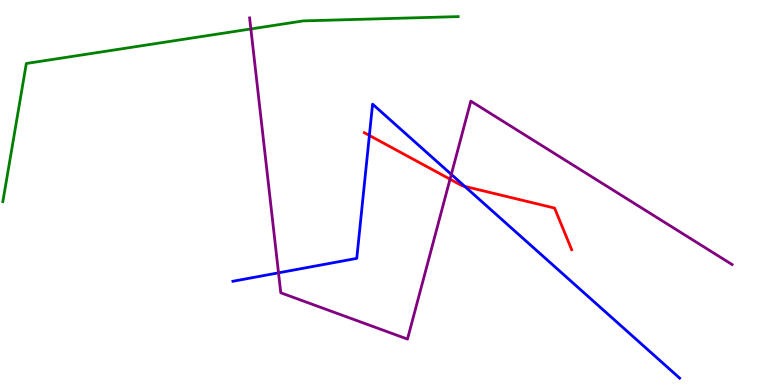[{'lines': ['blue', 'red'], 'intersections': [{'x': 4.77, 'y': 6.48}, {'x': 6.0, 'y': 5.16}]}, {'lines': ['green', 'red'], 'intersections': []}, {'lines': ['purple', 'red'], 'intersections': [{'x': 5.81, 'y': 5.35}]}, {'lines': ['blue', 'green'], 'intersections': []}, {'lines': ['blue', 'purple'], 'intersections': [{'x': 3.59, 'y': 2.91}, {'x': 5.82, 'y': 5.47}]}, {'lines': ['green', 'purple'], 'intersections': [{'x': 3.24, 'y': 9.25}]}]